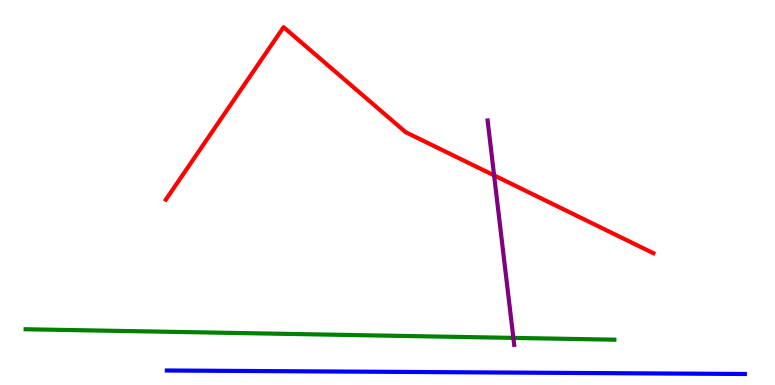[{'lines': ['blue', 'red'], 'intersections': []}, {'lines': ['green', 'red'], 'intersections': []}, {'lines': ['purple', 'red'], 'intersections': [{'x': 6.38, 'y': 5.44}]}, {'lines': ['blue', 'green'], 'intersections': []}, {'lines': ['blue', 'purple'], 'intersections': []}, {'lines': ['green', 'purple'], 'intersections': [{'x': 6.62, 'y': 1.22}]}]